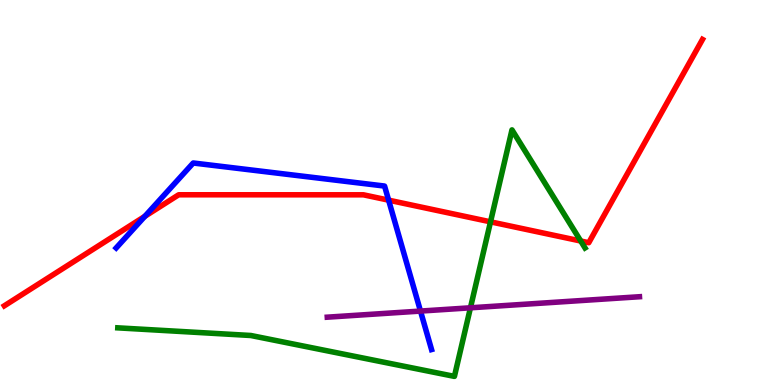[{'lines': ['blue', 'red'], 'intersections': [{'x': 1.87, 'y': 4.38}, {'x': 5.01, 'y': 4.8}]}, {'lines': ['green', 'red'], 'intersections': [{'x': 6.33, 'y': 4.24}, {'x': 7.49, 'y': 3.74}]}, {'lines': ['purple', 'red'], 'intersections': []}, {'lines': ['blue', 'green'], 'intersections': []}, {'lines': ['blue', 'purple'], 'intersections': [{'x': 5.43, 'y': 1.92}]}, {'lines': ['green', 'purple'], 'intersections': [{'x': 6.07, 'y': 2.01}]}]